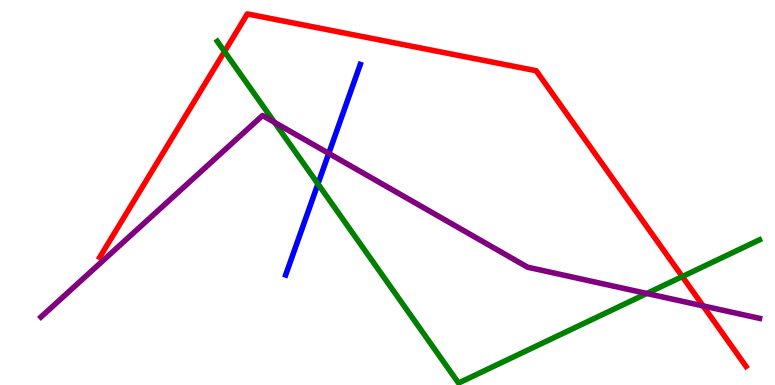[{'lines': ['blue', 'red'], 'intersections': []}, {'lines': ['green', 'red'], 'intersections': [{'x': 2.9, 'y': 8.66}, {'x': 8.8, 'y': 2.82}]}, {'lines': ['purple', 'red'], 'intersections': [{'x': 9.07, 'y': 2.05}]}, {'lines': ['blue', 'green'], 'intersections': [{'x': 4.1, 'y': 5.22}]}, {'lines': ['blue', 'purple'], 'intersections': [{'x': 4.24, 'y': 6.02}]}, {'lines': ['green', 'purple'], 'intersections': [{'x': 3.54, 'y': 6.82}, {'x': 8.35, 'y': 2.38}]}]